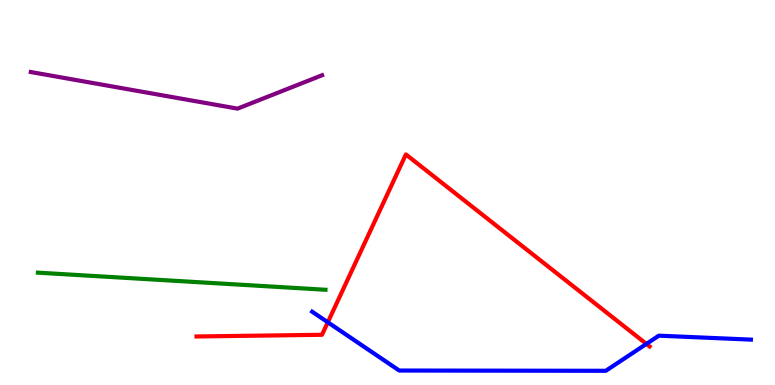[{'lines': ['blue', 'red'], 'intersections': [{'x': 4.23, 'y': 1.63}, {'x': 8.34, 'y': 1.07}]}, {'lines': ['green', 'red'], 'intersections': []}, {'lines': ['purple', 'red'], 'intersections': []}, {'lines': ['blue', 'green'], 'intersections': []}, {'lines': ['blue', 'purple'], 'intersections': []}, {'lines': ['green', 'purple'], 'intersections': []}]